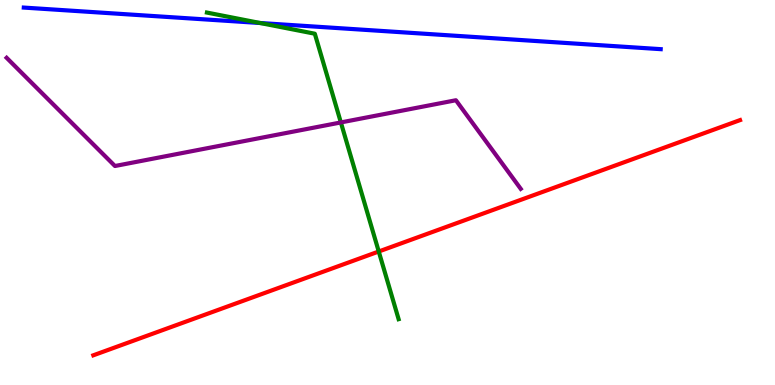[{'lines': ['blue', 'red'], 'intersections': []}, {'lines': ['green', 'red'], 'intersections': [{'x': 4.89, 'y': 3.47}]}, {'lines': ['purple', 'red'], 'intersections': []}, {'lines': ['blue', 'green'], 'intersections': [{'x': 3.36, 'y': 9.4}]}, {'lines': ['blue', 'purple'], 'intersections': []}, {'lines': ['green', 'purple'], 'intersections': [{'x': 4.4, 'y': 6.82}]}]